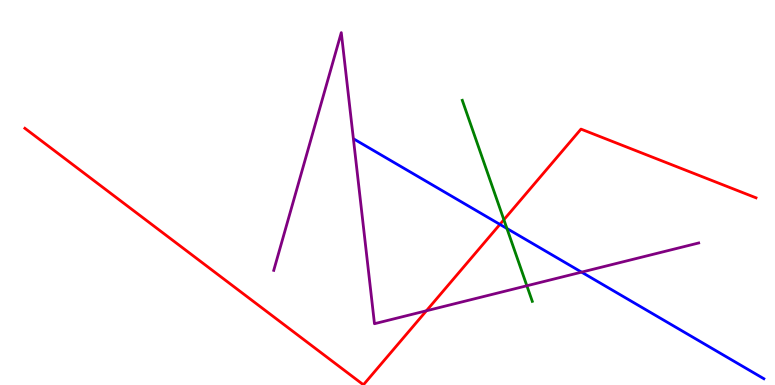[{'lines': ['blue', 'red'], 'intersections': [{'x': 6.45, 'y': 4.17}]}, {'lines': ['green', 'red'], 'intersections': [{'x': 6.5, 'y': 4.29}]}, {'lines': ['purple', 'red'], 'intersections': [{'x': 5.5, 'y': 1.93}]}, {'lines': ['blue', 'green'], 'intersections': [{'x': 6.54, 'y': 4.07}]}, {'lines': ['blue', 'purple'], 'intersections': [{'x': 7.5, 'y': 2.93}]}, {'lines': ['green', 'purple'], 'intersections': [{'x': 6.8, 'y': 2.58}]}]